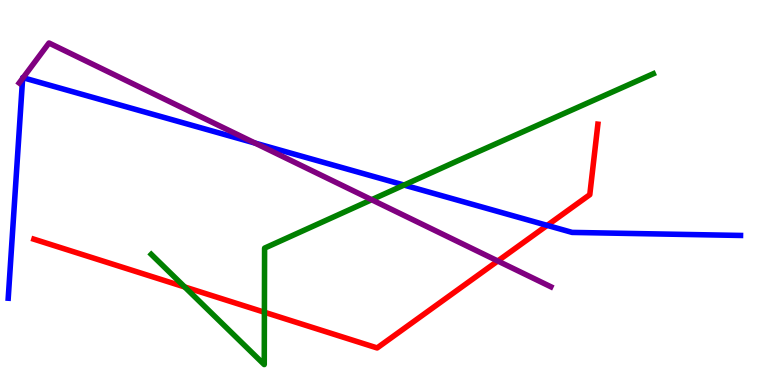[{'lines': ['blue', 'red'], 'intersections': [{'x': 7.06, 'y': 4.15}]}, {'lines': ['green', 'red'], 'intersections': [{'x': 2.38, 'y': 2.55}, {'x': 3.41, 'y': 1.89}]}, {'lines': ['purple', 'red'], 'intersections': [{'x': 6.42, 'y': 3.22}]}, {'lines': ['blue', 'green'], 'intersections': [{'x': 5.21, 'y': 5.19}]}, {'lines': ['blue', 'purple'], 'intersections': [{'x': 0.292, 'y': 7.97}, {'x': 0.298, 'y': 7.98}, {'x': 3.29, 'y': 6.28}]}, {'lines': ['green', 'purple'], 'intersections': [{'x': 4.8, 'y': 4.81}]}]